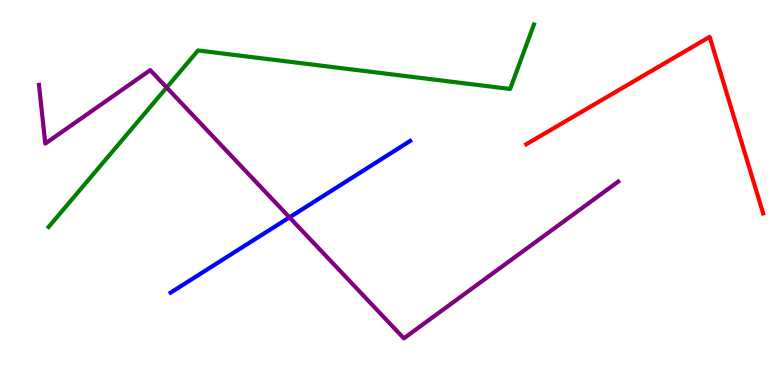[{'lines': ['blue', 'red'], 'intersections': []}, {'lines': ['green', 'red'], 'intersections': []}, {'lines': ['purple', 'red'], 'intersections': []}, {'lines': ['blue', 'green'], 'intersections': []}, {'lines': ['blue', 'purple'], 'intersections': [{'x': 3.74, 'y': 4.35}]}, {'lines': ['green', 'purple'], 'intersections': [{'x': 2.15, 'y': 7.73}]}]